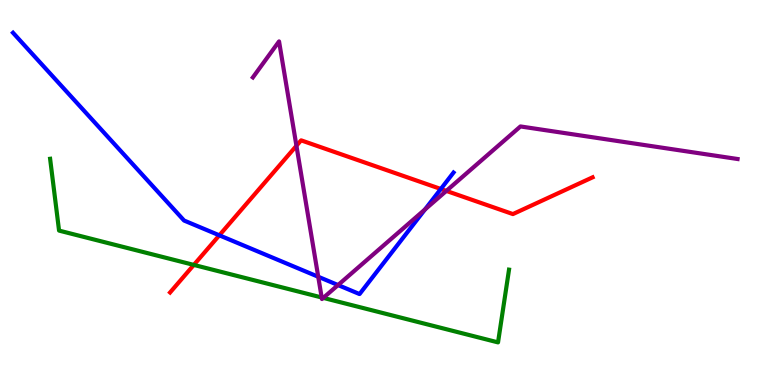[{'lines': ['blue', 'red'], 'intersections': [{'x': 2.83, 'y': 3.89}, {'x': 5.69, 'y': 5.09}]}, {'lines': ['green', 'red'], 'intersections': [{'x': 2.5, 'y': 3.12}]}, {'lines': ['purple', 'red'], 'intersections': [{'x': 3.82, 'y': 6.21}, {'x': 5.76, 'y': 5.04}]}, {'lines': ['blue', 'green'], 'intersections': []}, {'lines': ['blue', 'purple'], 'intersections': [{'x': 4.11, 'y': 2.81}, {'x': 4.36, 'y': 2.6}, {'x': 5.48, 'y': 4.56}]}, {'lines': ['green', 'purple'], 'intersections': [{'x': 4.15, 'y': 2.27}, {'x': 4.17, 'y': 2.26}]}]